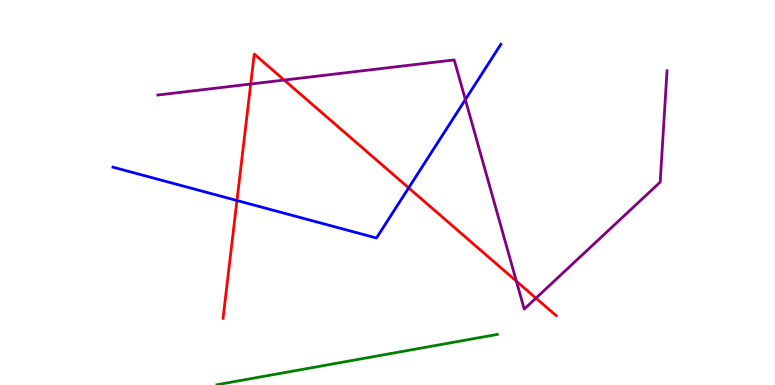[{'lines': ['blue', 'red'], 'intersections': [{'x': 3.06, 'y': 4.79}, {'x': 5.27, 'y': 5.12}]}, {'lines': ['green', 'red'], 'intersections': []}, {'lines': ['purple', 'red'], 'intersections': [{'x': 3.24, 'y': 7.82}, {'x': 3.67, 'y': 7.92}, {'x': 6.66, 'y': 2.7}, {'x': 6.92, 'y': 2.26}]}, {'lines': ['blue', 'green'], 'intersections': []}, {'lines': ['blue', 'purple'], 'intersections': [{'x': 6.0, 'y': 7.41}]}, {'lines': ['green', 'purple'], 'intersections': []}]